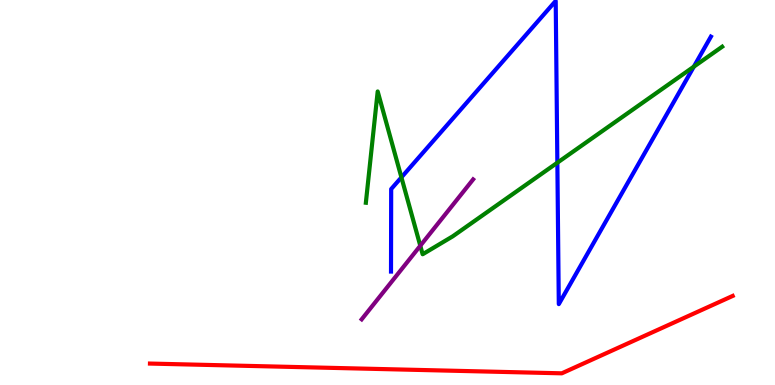[{'lines': ['blue', 'red'], 'intersections': []}, {'lines': ['green', 'red'], 'intersections': []}, {'lines': ['purple', 'red'], 'intersections': []}, {'lines': ['blue', 'green'], 'intersections': [{'x': 5.18, 'y': 5.39}, {'x': 7.19, 'y': 5.77}, {'x': 8.95, 'y': 8.27}]}, {'lines': ['blue', 'purple'], 'intersections': []}, {'lines': ['green', 'purple'], 'intersections': [{'x': 5.42, 'y': 3.62}]}]